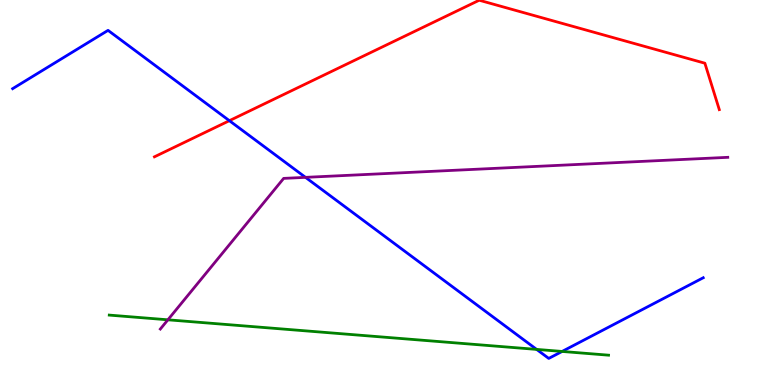[{'lines': ['blue', 'red'], 'intersections': [{'x': 2.96, 'y': 6.87}]}, {'lines': ['green', 'red'], 'intersections': []}, {'lines': ['purple', 'red'], 'intersections': []}, {'lines': ['blue', 'green'], 'intersections': [{'x': 6.92, 'y': 0.925}, {'x': 7.25, 'y': 0.872}]}, {'lines': ['blue', 'purple'], 'intersections': [{'x': 3.94, 'y': 5.39}]}, {'lines': ['green', 'purple'], 'intersections': [{'x': 2.17, 'y': 1.69}]}]